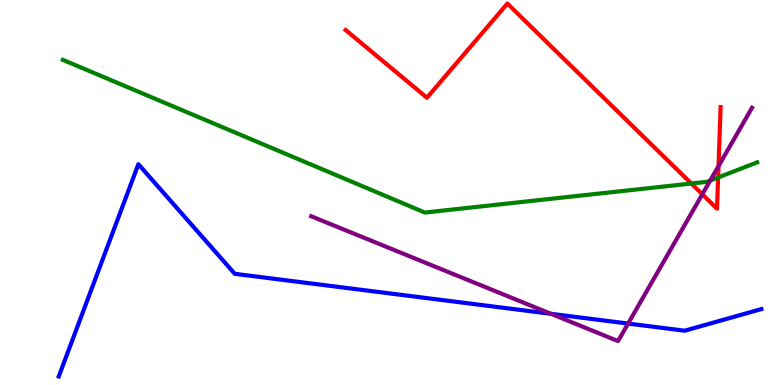[{'lines': ['blue', 'red'], 'intersections': []}, {'lines': ['green', 'red'], 'intersections': [{'x': 8.92, 'y': 5.23}, {'x': 9.27, 'y': 5.39}]}, {'lines': ['purple', 'red'], 'intersections': [{'x': 9.06, 'y': 4.95}, {'x': 9.27, 'y': 5.69}]}, {'lines': ['blue', 'green'], 'intersections': []}, {'lines': ['blue', 'purple'], 'intersections': [{'x': 7.11, 'y': 1.85}, {'x': 8.1, 'y': 1.6}]}, {'lines': ['green', 'purple'], 'intersections': [{'x': 9.16, 'y': 5.31}]}]